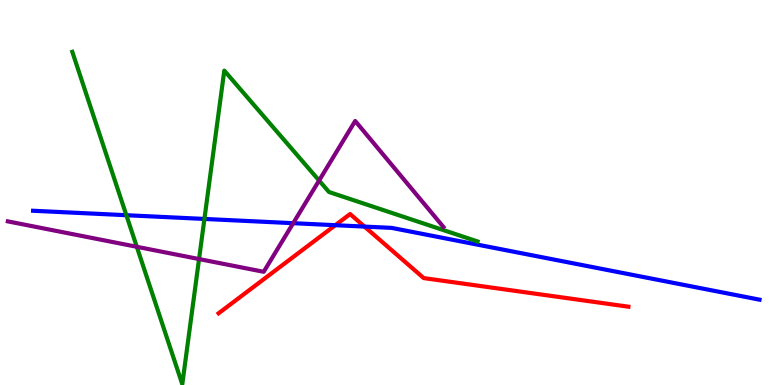[{'lines': ['blue', 'red'], 'intersections': [{'x': 4.33, 'y': 4.15}, {'x': 4.7, 'y': 4.11}]}, {'lines': ['green', 'red'], 'intersections': []}, {'lines': ['purple', 'red'], 'intersections': []}, {'lines': ['blue', 'green'], 'intersections': [{'x': 1.63, 'y': 4.41}, {'x': 2.64, 'y': 4.31}]}, {'lines': ['blue', 'purple'], 'intersections': [{'x': 3.78, 'y': 4.2}]}, {'lines': ['green', 'purple'], 'intersections': [{'x': 1.77, 'y': 3.59}, {'x': 2.57, 'y': 3.27}, {'x': 4.12, 'y': 5.31}]}]